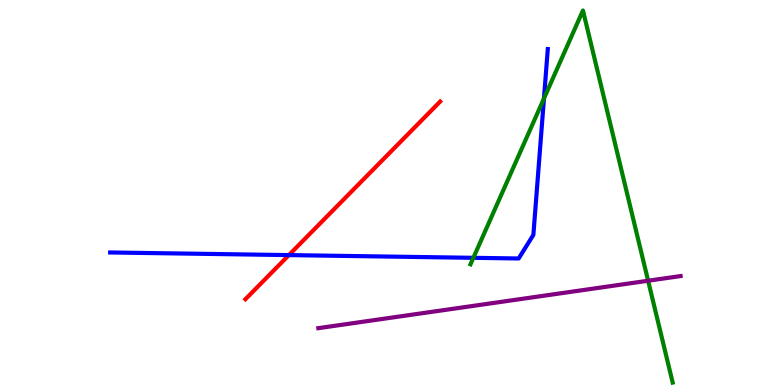[{'lines': ['blue', 'red'], 'intersections': [{'x': 3.73, 'y': 3.37}]}, {'lines': ['green', 'red'], 'intersections': []}, {'lines': ['purple', 'red'], 'intersections': []}, {'lines': ['blue', 'green'], 'intersections': [{'x': 6.11, 'y': 3.3}, {'x': 7.02, 'y': 7.44}]}, {'lines': ['blue', 'purple'], 'intersections': []}, {'lines': ['green', 'purple'], 'intersections': [{'x': 8.36, 'y': 2.71}]}]